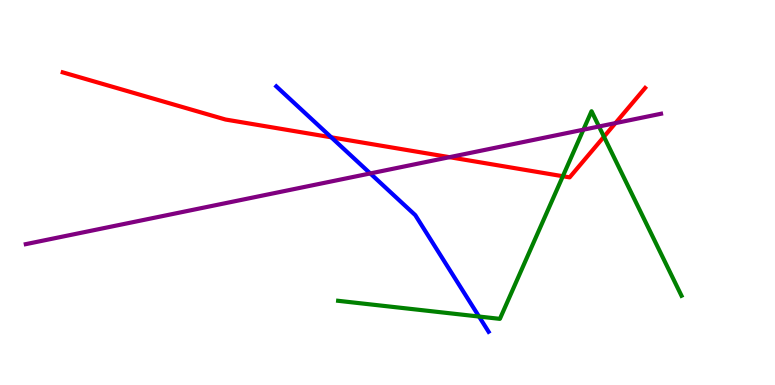[{'lines': ['blue', 'red'], 'intersections': [{'x': 4.27, 'y': 6.43}]}, {'lines': ['green', 'red'], 'intersections': [{'x': 7.26, 'y': 5.42}, {'x': 7.79, 'y': 6.45}]}, {'lines': ['purple', 'red'], 'intersections': [{'x': 5.8, 'y': 5.92}, {'x': 7.94, 'y': 6.8}]}, {'lines': ['blue', 'green'], 'intersections': [{'x': 6.18, 'y': 1.78}]}, {'lines': ['blue', 'purple'], 'intersections': [{'x': 4.78, 'y': 5.5}]}, {'lines': ['green', 'purple'], 'intersections': [{'x': 7.53, 'y': 6.63}, {'x': 7.73, 'y': 6.71}]}]